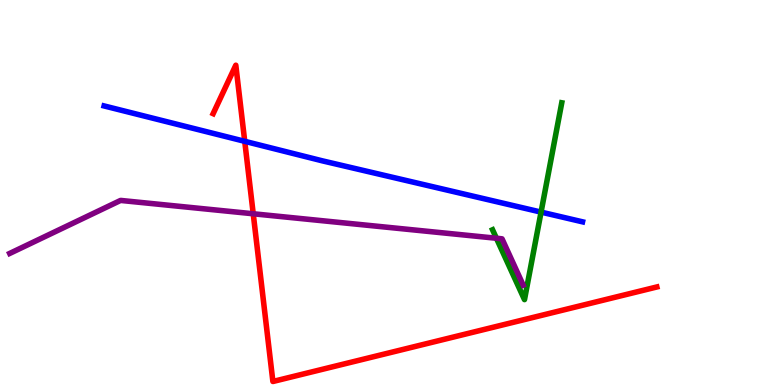[{'lines': ['blue', 'red'], 'intersections': [{'x': 3.16, 'y': 6.33}]}, {'lines': ['green', 'red'], 'intersections': []}, {'lines': ['purple', 'red'], 'intersections': [{'x': 3.27, 'y': 4.45}]}, {'lines': ['blue', 'green'], 'intersections': [{'x': 6.98, 'y': 4.49}]}, {'lines': ['blue', 'purple'], 'intersections': []}, {'lines': ['green', 'purple'], 'intersections': [{'x': 6.41, 'y': 3.81}]}]